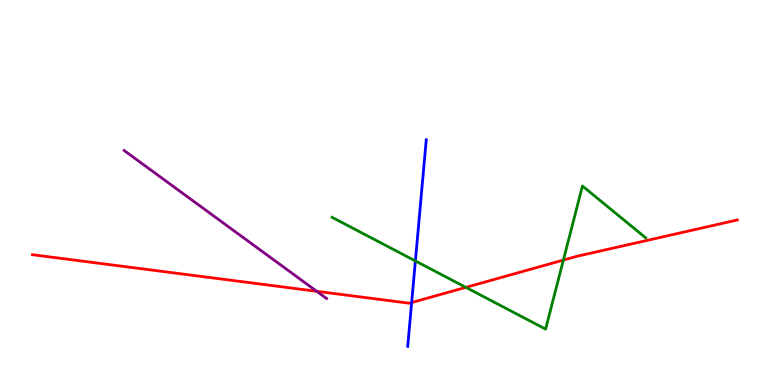[{'lines': ['blue', 'red'], 'intersections': [{'x': 5.31, 'y': 2.14}]}, {'lines': ['green', 'red'], 'intersections': [{'x': 6.01, 'y': 2.54}, {'x': 7.27, 'y': 3.24}]}, {'lines': ['purple', 'red'], 'intersections': [{'x': 4.09, 'y': 2.43}]}, {'lines': ['blue', 'green'], 'intersections': [{'x': 5.36, 'y': 3.22}]}, {'lines': ['blue', 'purple'], 'intersections': []}, {'lines': ['green', 'purple'], 'intersections': []}]